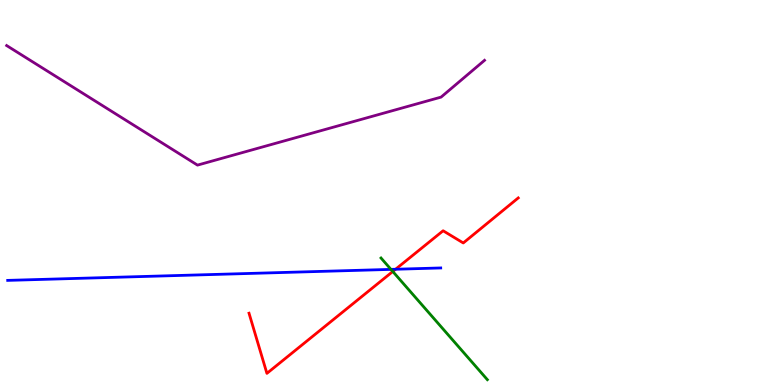[{'lines': ['blue', 'red'], 'intersections': [{'x': 5.1, 'y': 3.01}]}, {'lines': ['green', 'red'], 'intersections': [{'x': 5.07, 'y': 2.95}]}, {'lines': ['purple', 'red'], 'intersections': []}, {'lines': ['blue', 'green'], 'intersections': [{'x': 5.04, 'y': 3.0}]}, {'lines': ['blue', 'purple'], 'intersections': []}, {'lines': ['green', 'purple'], 'intersections': []}]